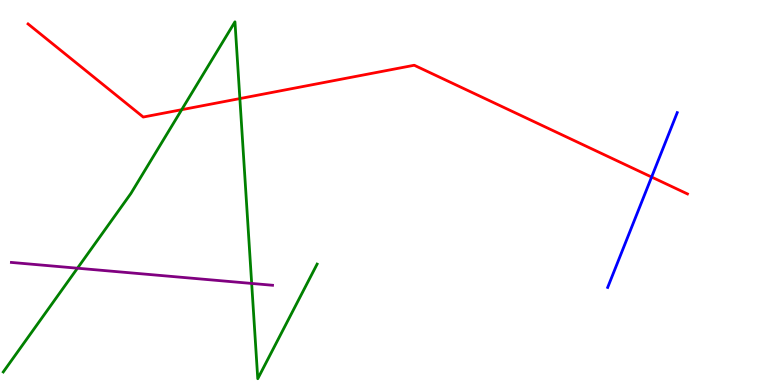[{'lines': ['blue', 'red'], 'intersections': [{'x': 8.41, 'y': 5.4}]}, {'lines': ['green', 'red'], 'intersections': [{'x': 2.34, 'y': 7.15}, {'x': 3.09, 'y': 7.44}]}, {'lines': ['purple', 'red'], 'intersections': []}, {'lines': ['blue', 'green'], 'intersections': []}, {'lines': ['blue', 'purple'], 'intersections': []}, {'lines': ['green', 'purple'], 'intersections': [{'x': 0.999, 'y': 3.03}, {'x': 3.25, 'y': 2.64}]}]